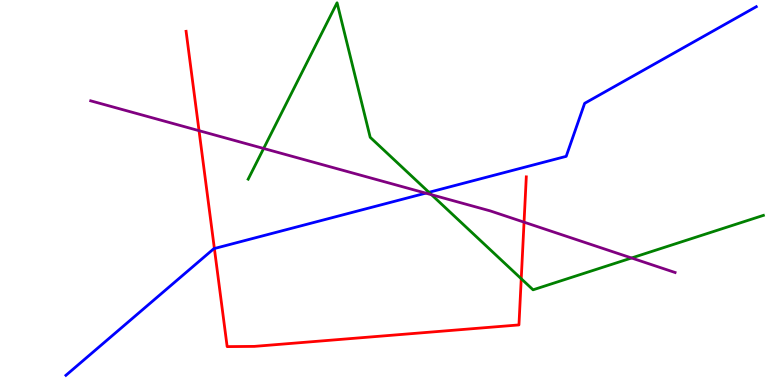[{'lines': ['blue', 'red'], 'intersections': [{'x': 2.77, 'y': 3.54}]}, {'lines': ['green', 'red'], 'intersections': [{'x': 6.73, 'y': 2.76}]}, {'lines': ['purple', 'red'], 'intersections': [{'x': 2.57, 'y': 6.61}, {'x': 6.76, 'y': 4.23}]}, {'lines': ['blue', 'green'], 'intersections': [{'x': 5.53, 'y': 5.0}]}, {'lines': ['blue', 'purple'], 'intersections': [{'x': 5.49, 'y': 4.98}]}, {'lines': ['green', 'purple'], 'intersections': [{'x': 3.4, 'y': 6.14}, {'x': 5.57, 'y': 4.94}, {'x': 8.15, 'y': 3.3}]}]